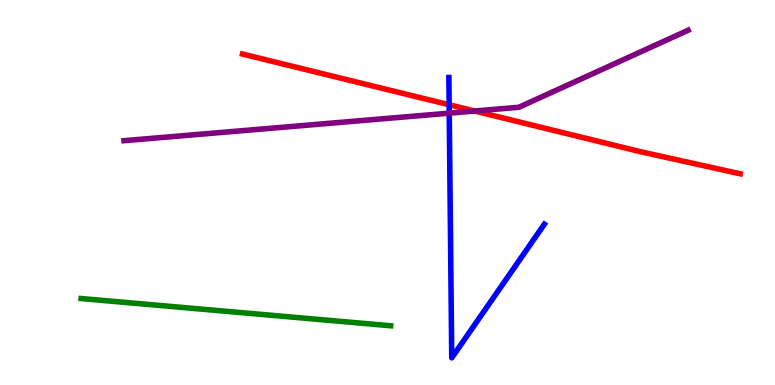[{'lines': ['blue', 'red'], 'intersections': [{'x': 5.8, 'y': 7.28}]}, {'lines': ['green', 'red'], 'intersections': []}, {'lines': ['purple', 'red'], 'intersections': [{'x': 6.12, 'y': 7.12}]}, {'lines': ['blue', 'green'], 'intersections': []}, {'lines': ['blue', 'purple'], 'intersections': [{'x': 5.8, 'y': 7.06}]}, {'lines': ['green', 'purple'], 'intersections': []}]